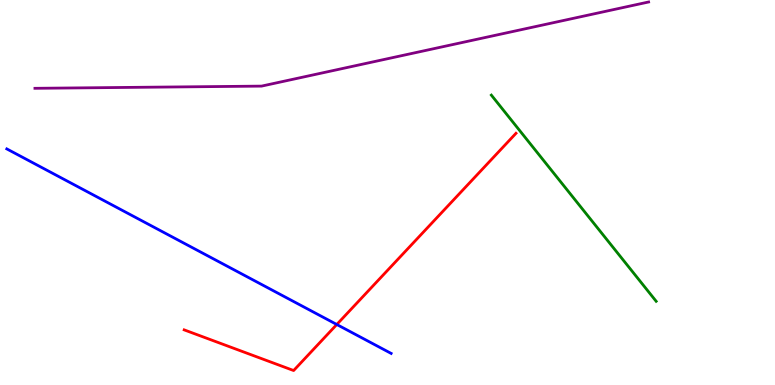[{'lines': ['blue', 'red'], 'intersections': [{'x': 4.35, 'y': 1.57}]}, {'lines': ['green', 'red'], 'intersections': []}, {'lines': ['purple', 'red'], 'intersections': []}, {'lines': ['blue', 'green'], 'intersections': []}, {'lines': ['blue', 'purple'], 'intersections': []}, {'lines': ['green', 'purple'], 'intersections': []}]